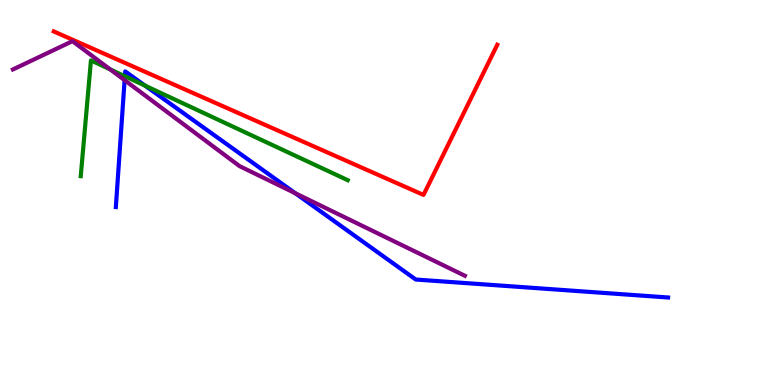[{'lines': ['blue', 'red'], 'intersections': []}, {'lines': ['green', 'red'], 'intersections': []}, {'lines': ['purple', 'red'], 'intersections': []}, {'lines': ['blue', 'green'], 'intersections': [{'x': 1.61, 'y': 8.02}, {'x': 1.87, 'y': 7.78}]}, {'lines': ['blue', 'purple'], 'intersections': [{'x': 1.61, 'y': 7.92}, {'x': 3.81, 'y': 4.98}]}, {'lines': ['green', 'purple'], 'intersections': [{'x': 1.42, 'y': 8.2}]}]